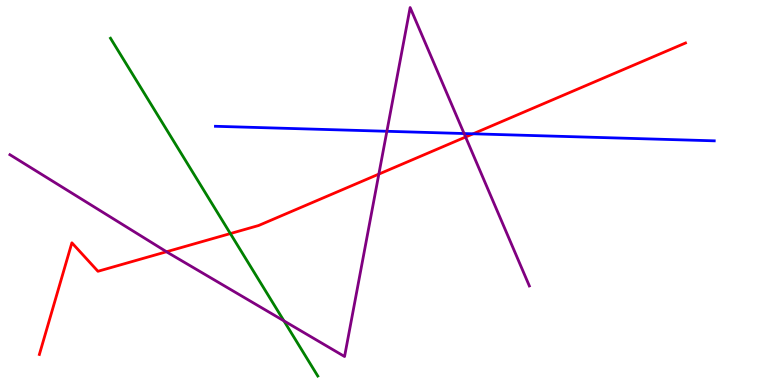[{'lines': ['blue', 'red'], 'intersections': [{'x': 6.1, 'y': 6.52}]}, {'lines': ['green', 'red'], 'intersections': [{'x': 2.97, 'y': 3.93}]}, {'lines': ['purple', 'red'], 'intersections': [{'x': 2.15, 'y': 3.46}, {'x': 4.89, 'y': 5.48}, {'x': 6.01, 'y': 6.44}]}, {'lines': ['blue', 'green'], 'intersections': []}, {'lines': ['blue', 'purple'], 'intersections': [{'x': 4.99, 'y': 6.59}, {'x': 5.99, 'y': 6.53}]}, {'lines': ['green', 'purple'], 'intersections': [{'x': 3.66, 'y': 1.67}]}]